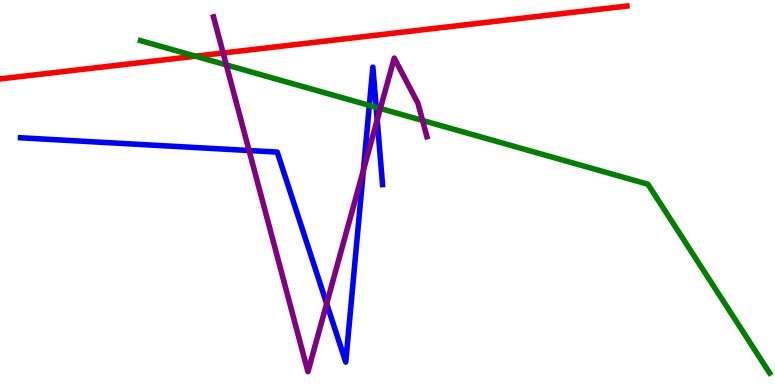[{'lines': ['blue', 'red'], 'intersections': []}, {'lines': ['green', 'red'], 'intersections': [{'x': 2.52, 'y': 8.54}]}, {'lines': ['purple', 'red'], 'intersections': [{'x': 2.88, 'y': 8.62}]}, {'lines': ['blue', 'green'], 'intersections': [{'x': 4.77, 'y': 7.26}, {'x': 4.85, 'y': 7.21}]}, {'lines': ['blue', 'purple'], 'intersections': [{'x': 3.21, 'y': 6.09}, {'x': 4.22, 'y': 2.11}, {'x': 4.69, 'y': 5.58}, {'x': 4.87, 'y': 6.88}]}, {'lines': ['green', 'purple'], 'intersections': [{'x': 2.92, 'y': 8.31}, {'x': 4.91, 'y': 7.18}, {'x': 5.45, 'y': 6.87}]}]